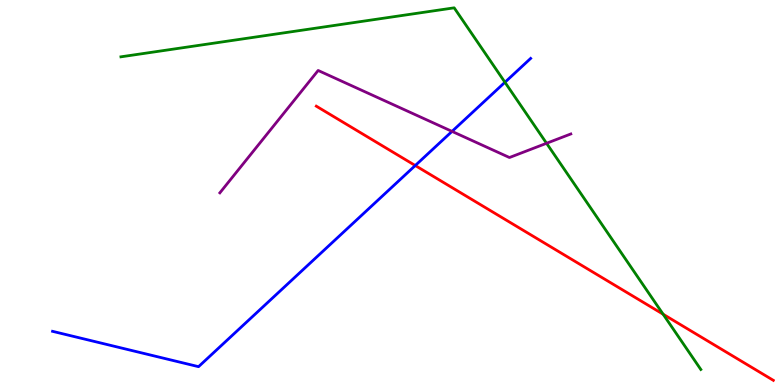[{'lines': ['blue', 'red'], 'intersections': [{'x': 5.36, 'y': 5.7}]}, {'lines': ['green', 'red'], 'intersections': [{'x': 8.56, 'y': 1.84}]}, {'lines': ['purple', 'red'], 'intersections': []}, {'lines': ['blue', 'green'], 'intersections': [{'x': 6.52, 'y': 7.86}]}, {'lines': ['blue', 'purple'], 'intersections': [{'x': 5.83, 'y': 6.59}]}, {'lines': ['green', 'purple'], 'intersections': [{'x': 7.05, 'y': 6.28}]}]